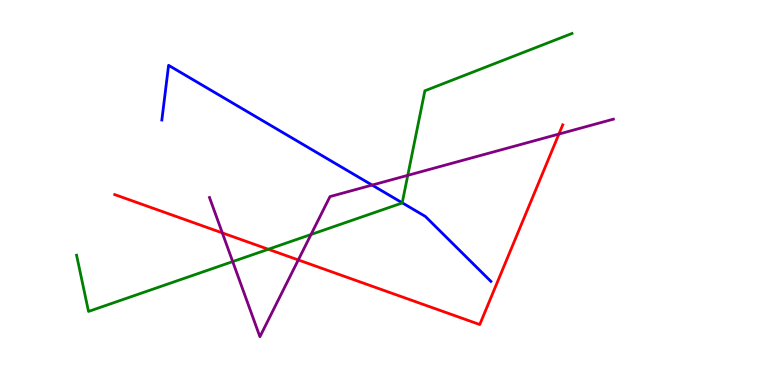[{'lines': ['blue', 'red'], 'intersections': []}, {'lines': ['green', 'red'], 'intersections': [{'x': 3.46, 'y': 3.53}]}, {'lines': ['purple', 'red'], 'intersections': [{'x': 2.87, 'y': 3.95}, {'x': 3.85, 'y': 3.25}, {'x': 7.21, 'y': 6.52}]}, {'lines': ['blue', 'green'], 'intersections': [{'x': 5.19, 'y': 4.73}]}, {'lines': ['blue', 'purple'], 'intersections': [{'x': 4.8, 'y': 5.19}]}, {'lines': ['green', 'purple'], 'intersections': [{'x': 3.0, 'y': 3.21}, {'x': 4.01, 'y': 3.91}, {'x': 5.26, 'y': 5.45}]}]